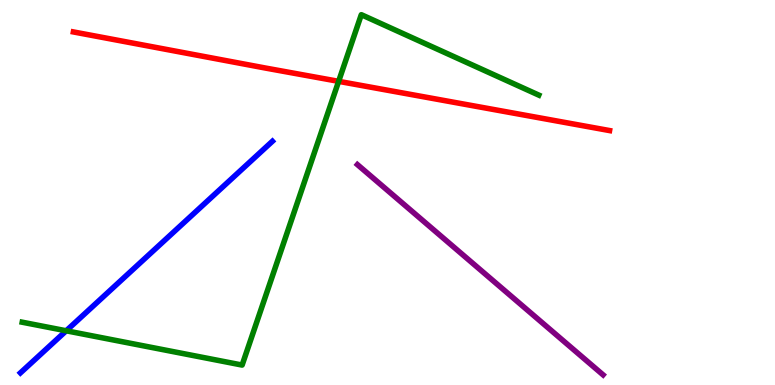[{'lines': ['blue', 'red'], 'intersections': []}, {'lines': ['green', 'red'], 'intersections': [{'x': 4.37, 'y': 7.89}]}, {'lines': ['purple', 'red'], 'intersections': []}, {'lines': ['blue', 'green'], 'intersections': [{'x': 0.854, 'y': 1.41}]}, {'lines': ['blue', 'purple'], 'intersections': []}, {'lines': ['green', 'purple'], 'intersections': []}]